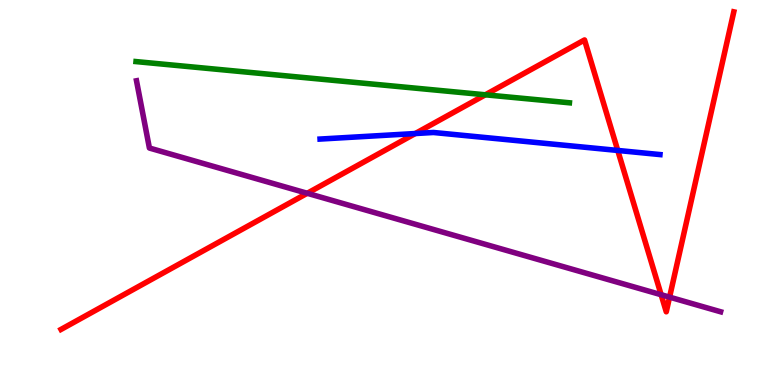[{'lines': ['blue', 'red'], 'intersections': [{'x': 5.36, 'y': 6.53}, {'x': 7.97, 'y': 6.09}]}, {'lines': ['green', 'red'], 'intersections': [{'x': 6.26, 'y': 7.54}]}, {'lines': ['purple', 'red'], 'intersections': [{'x': 3.96, 'y': 4.98}, {'x': 8.53, 'y': 2.34}, {'x': 8.64, 'y': 2.28}]}, {'lines': ['blue', 'green'], 'intersections': []}, {'lines': ['blue', 'purple'], 'intersections': []}, {'lines': ['green', 'purple'], 'intersections': []}]